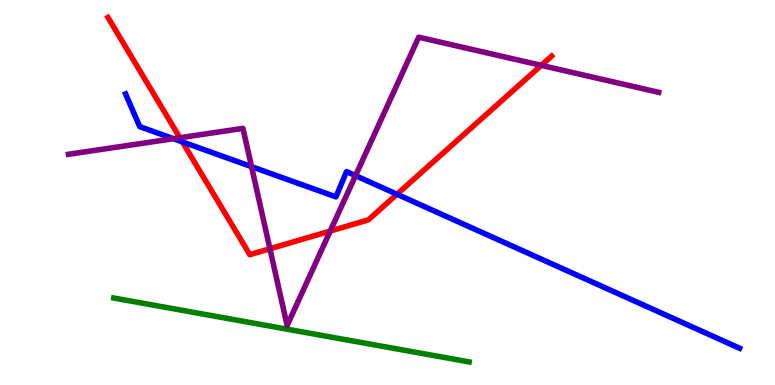[{'lines': ['blue', 'red'], 'intersections': [{'x': 2.35, 'y': 6.31}, {'x': 5.12, 'y': 4.95}]}, {'lines': ['green', 'red'], 'intersections': []}, {'lines': ['purple', 'red'], 'intersections': [{'x': 2.32, 'y': 6.42}, {'x': 3.48, 'y': 3.54}, {'x': 4.26, 'y': 4.0}, {'x': 6.98, 'y': 8.3}]}, {'lines': ['blue', 'green'], 'intersections': []}, {'lines': ['blue', 'purple'], 'intersections': [{'x': 2.24, 'y': 6.4}, {'x': 3.25, 'y': 5.67}, {'x': 4.59, 'y': 5.44}]}, {'lines': ['green', 'purple'], 'intersections': []}]